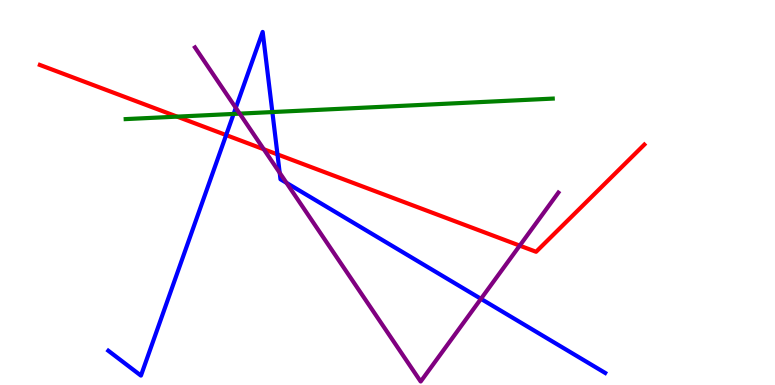[{'lines': ['blue', 'red'], 'intersections': [{'x': 2.92, 'y': 6.49}, {'x': 3.58, 'y': 5.99}]}, {'lines': ['green', 'red'], 'intersections': [{'x': 2.29, 'y': 6.97}]}, {'lines': ['purple', 'red'], 'intersections': [{'x': 3.4, 'y': 6.12}, {'x': 6.71, 'y': 3.62}]}, {'lines': ['blue', 'green'], 'intersections': [{'x': 3.01, 'y': 7.04}, {'x': 3.51, 'y': 7.09}]}, {'lines': ['blue', 'purple'], 'intersections': [{'x': 3.04, 'y': 7.2}, {'x': 3.61, 'y': 5.51}, {'x': 3.7, 'y': 5.25}, {'x': 6.21, 'y': 2.24}]}, {'lines': ['green', 'purple'], 'intersections': [{'x': 3.09, 'y': 7.05}]}]